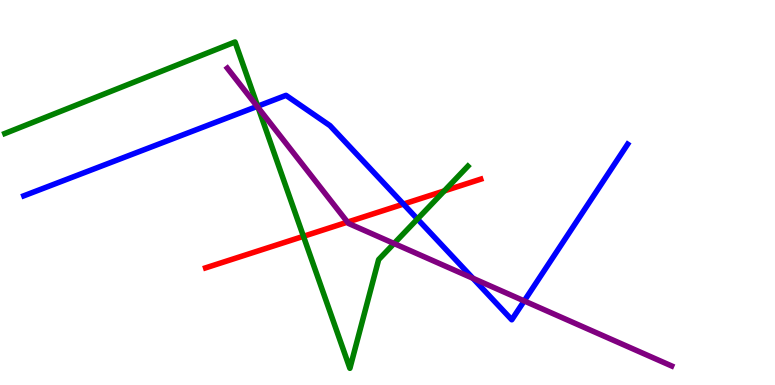[{'lines': ['blue', 'red'], 'intersections': [{'x': 5.21, 'y': 4.7}]}, {'lines': ['green', 'red'], 'intersections': [{'x': 3.92, 'y': 3.86}, {'x': 5.73, 'y': 5.04}]}, {'lines': ['purple', 'red'], 'intersections': [{'x': 4.48, 'y': 4.23}]}, {'lines': ['blue', 'green'], 'intersections': [{'x': 3.32, 'y': 7.24}, {'x': 5.39, 'y': 4.31}]}, {'lines': ['blue', 'purple'], 'intersections': [{'x': 3.32, 'y': 7.24}, {'x': 6.1, 'y': 2.77}, {'x': 6.76, 'y': 2.18}]}, {'lines': ['green', 'purple'], 'intersections': [{'x': 3.33, 'y': 7.2}, {'x': 5.08, 'y': 3.68}]}]